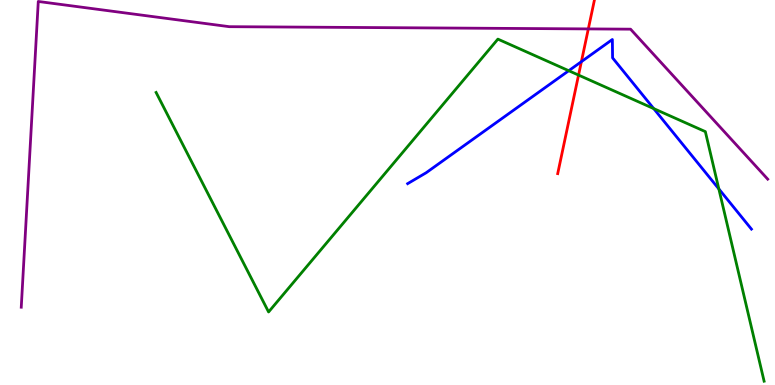[{'lines': ['blue', 'red'], 'intersections': [{'x': 7.5, 'y': 8.4}]}, {'lines': ['green', 'red'], 'intersections': [{'x': 7.47, 'y': 8.05}]}, {'lines': ['purple', 'red'], 'intersections': [{'x': 7.59, 'y': 9.25}]}, {'lines': ['blue', 'green'], 'intersections': [{'x': 7.34, 'y': 8.16}, {'x': 8.43, 'y': 7.18}, {'x': 9.28, 'y': 5.09}]}, {'lines': ['blue', 'purple'], 'intersections': []}, {'lines': ['green', 'purple'], 'intersections': []}]